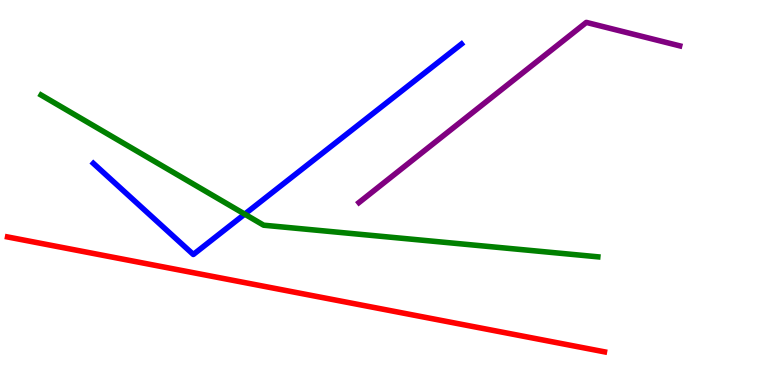[{'lines': ['blue', 'red'], 'intersections': []}, {'lines': ['green', 'red'], 'intersections': []}, {'lines': ['purple', 'red'], 'intersections': []}, {'lines': ['blue', 'green'], 'intersections': [{'x': 3.16, 'y': 4.44}]}, {'lines': ['blue', 'purple'], 'intersections': []}, {'lines': ['green', 'purple'], 'intersections': []}]